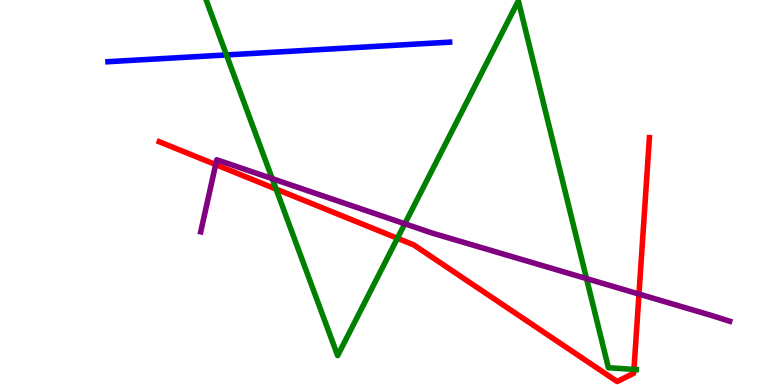[{'lines': ['blue', 'red'], 'intersections': []}, {'lines': ['green', 'red'], 'intersections': [{'x': 3.56, 'y': 5.09}, {'x': 5.13, 'y': 3.81}, {'x': 8.18, 'y': 0.406}]}, {'lines': ['purple', 'red'], 'intersections': [{'x': 2.78, 'y': 5.72}, {'x': 8.24, 'y': 2.36}]}, {'lines': ['blue', 'green'], 'intersections': [{'x': 2.92, 'y': 8.57}]}, {'lines': ['blue', 'purple'], 'intersections': []}, {'lines': ['green', 'purple'], 'intersections': [{'x': 3.51, 'y': 5.36}, {'x': 5.22, 'y': 4.19}, {'x': 7.57, 'y': 2.76}]}]